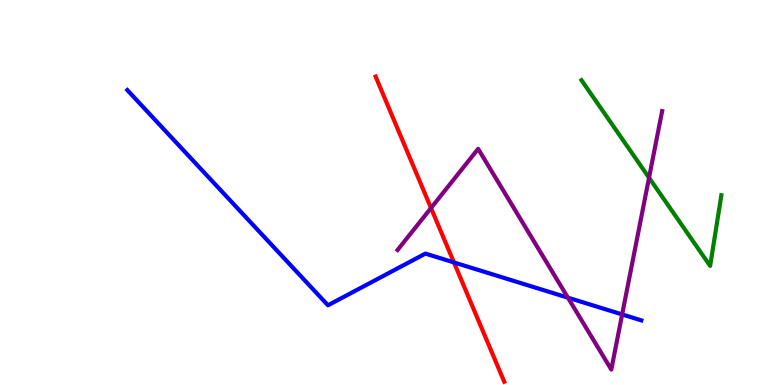[{'lines': ['blue', 'red'], 'intersections': [{'x': 5.86, 'y': 3.18}]}, {'lines': ['green', 'red'], 'intersections': []}, {'lines': ['purple', 'red'], 'intersections': [{'x': 5.56, 'y': 4.6}]}, {'lines': ['blue', 'green'], 'intersections': []}, {'lines': ['blue', 'purple'], 'intersections': [{'x': 7.33, 'y': 2.27}, {'x': 8.03, 'y': 1.83}]}, {'lines': ['green', 'purple'], 'intersections': [{'x': 8.37, 'y': 5.38}]}]